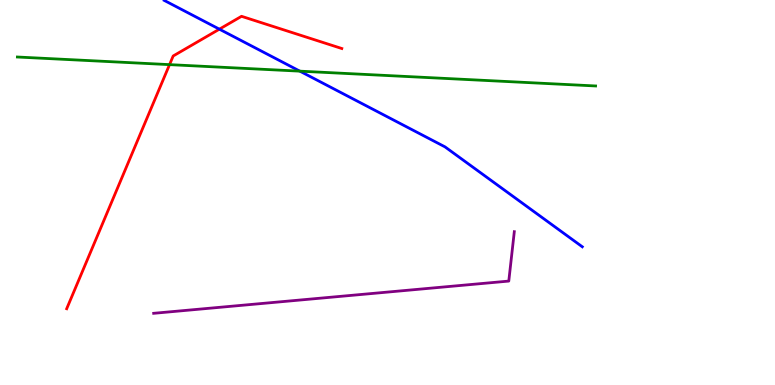[{'lines': ['blue', 'red'], 'intersections': [{'x': 2.83, 'y': 9.24}]}, {'lines': ['green', 'red'], 'intersections': [{'x': 2.19, 'y': 8.32}]}, {'lines': ['purple', 'red'], 'intersections': []}, {'lines': ['blue', 'green'], 'intersections': [{'x': 3.87, 'y': 8.15}]}, {'lines': ['blue', 'purple'], 'intersections': []}, {'lines': ['green', 'purple'], 'intersections': []}]